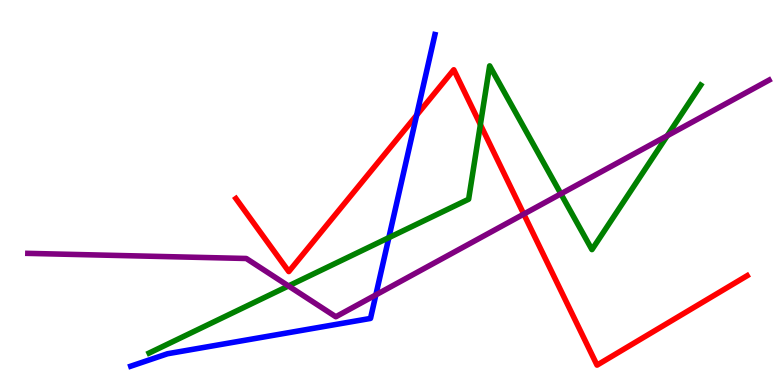[{'lines': ['blue', 'red'], 'intersections': [{'x': 5.38, 'y': 7.01}]}, {'lines': ['green', 'red'], 'intersections': [{'x': 6.2, 'y': 6.76}]}, {'lines': ['purple', 'red'], 'intersections': [{'x': 6.76, 'y': 4.44}]}, {'lines': ['blue', 'green'], 'intersections': [{'x': 5.02, 'y': 3.83}]}, {'lines': ['blue', 'purple'], 'intersections': [{'x': 4.85, 'y': 2.34}]}, {'lines': ['green', 'purple'], 'intersections': [{'x': 3.72, 'y': 2.57}, {'x': 7.24, 'y': 4.97}, {'x': 8.61, 'y': 6.47}]}]